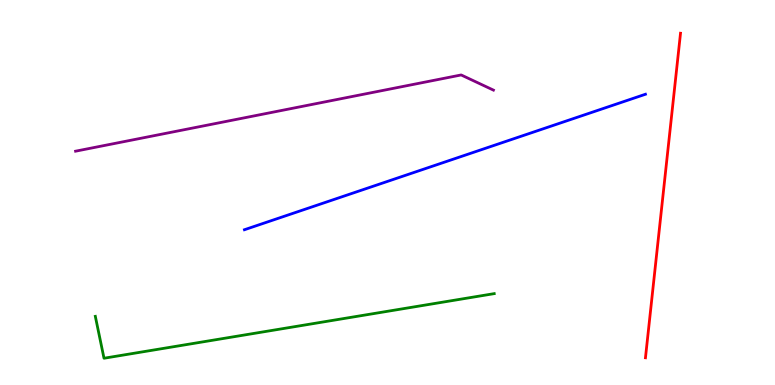[{'lines': ['blue', 'red'], 'intersections': []}, {'lines': ['green', 'red'], 'intersections': []}, {'lines': ['purple', 'red'], 'intersections': []}, {'lines': ['blue', 'green'], 'intersections': []}, {'lines': ['blue', 'purple'], 'intersections': []}, {'lines': ['green', 'purple'], 'intersections': []}]